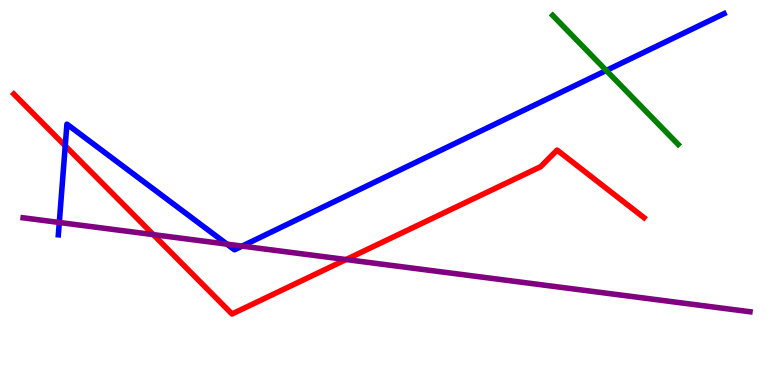[{'lines': ['blue', 'red'], 'intersections': [{'x': 0.842, 'y': 6.21}]}, {'lines': ['green', 'red'], 'intersections': []}, {'lines': ['purple', 'red'], 'intersections': [{'x': 1.98, 'y': 3.91}, {'x': 4.47, 'y': 3.26}]}, {'lines': ['blue', 'green'], 'intersections': [{'x': 7.82, 'y': 8.17}]}, {'lines': ['blue', 'purple'], 'intersections': [{'x': 0.765, 'y': 4.22}, {'x': 2.93, 'y': 3.66}, {'x': 3.12, 'y': 3.61}]}, {'lines': ['green', 'purple'], 'intersections': []}]